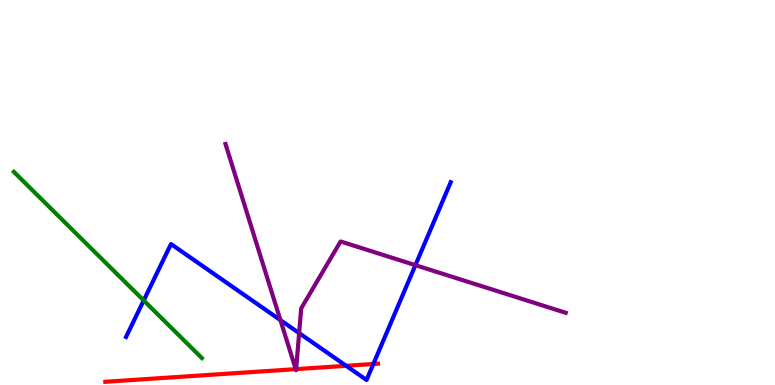[{'lines': ['blue', 'red'], 'intersections': [{'x': 4.47, 'y': 0.499}, {'x': 4.82, 'y': 0.546}]}, {'lines': ['green', 'red'], 'intersections': []}, {'lines': ['purple', 'red'], 'intersections': [{'x': 3.82, 'y': 0.412}, {'x': 3.82, 'y': 0.412}]}, {'lines': ['blue', 'green'], 'intersections': [{'x': 1.85, 'y': 2.2}]}, {'lines': ['blue', 'purple'], 'intersections': [{'x': 3.62, 'y': 1.69}, {'x': 3.86, 'y': 1.35}, {'x': 5.36, 'y': 3.11}]}, {'lines': ['green', 'purple'], 'intersections': []}]